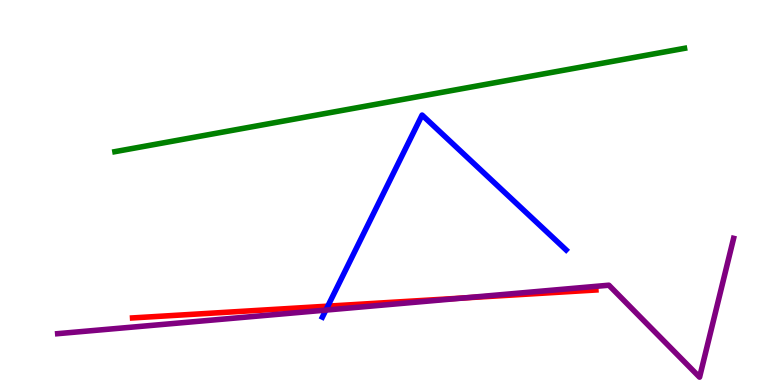[{'lines': ['blue', 'red'], 'intersections': [{'x': 4.23, 'y': 2.05}]}, {'lines': ['green', 'red'], 'intersections': []}, {'lines': ['purple', 'red'], 'intersections': [{'x': 5.99, 'y': 2.26}]}, {'lines': ['blue', 'green'], 'intersections': []}, {'lines': ['blue', 'purple'], 'intersections': [{'x': 4.2, 'y': 1.95}]}, {'lines': ['green', 'purple'], 'intersections': []}]